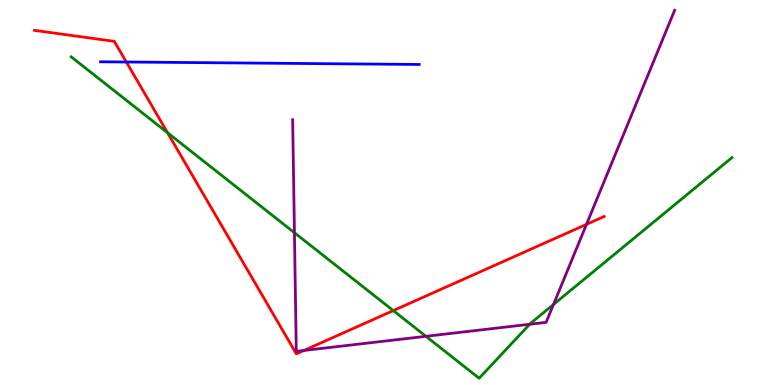[{'lines': ['blue', 'red'], 'intersections': [{'x': 1.63, 'y': 8.39}]}, {'lines': ['green', 'red'], 'intersections': [{'x': 2.16, 'y': 6.55}, {'x': 5.07, 'y': 1.93}]}, {'lines': ['purple', 'red'], 'intersections': [{'x': 3.92, 'y': 0.897}, {'x': 7.57, 'y': 4.17}]}, {'lines': ['blue', 'green'], 'intersections': []}, {'lines': ['blue', 'purple'], 'intersections': []}, {'lines': ['green', 'purple'], 'intersections': [{'x': 3.8, 'y': 3.96}, {'x': 5.5, 'y': 1.26}, {'x': 6.83, 'y': 1.58}, {'x': 7.14, 'y': 2.09}]}]